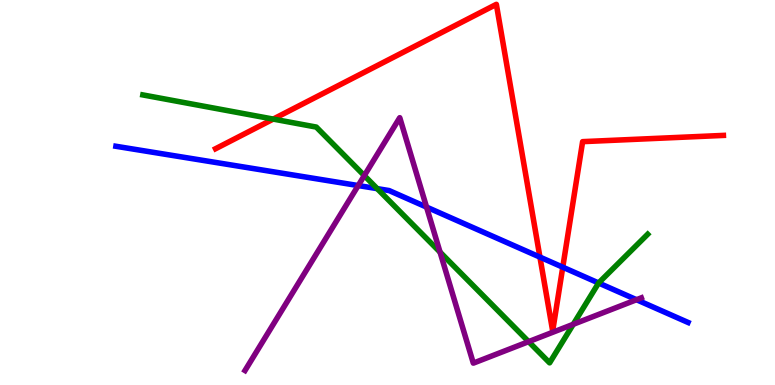[{'lines': ['blue', 'red'], 'intersections': [{'x': 6.97, 'y': 3.32}, {'x': 7.26, 'y': 3.06}]}, {'lines': ['green', 'red'], 'intersections': [{'x': 3.53, 'y': 6.91}]}, {'lines': ['purple', 'red'], 'intersections': []}, {'lines': ['blue', 'green'], 'intersections': [{'x': 4.87, 'y': 5.1}, {'x': 7.72, 'y': 2.65}]}, {'lines': ['blue', 'purple'], 'intersections': [{'x': 4.62, 'y': 5.18}, {'x': 5.5, 'y': 4.62}, {'x': 8.21, 'y': 2.22}]}, {'lines': ['green', 'purple'], 'intersections': [{'x': 4.7, 'y': 5.44}, {'x': 5.68, 'y': 3.45}, {'x': 6.82, 'y': 1.13}, {'x': 7.4, 'y': 1.58}]}]